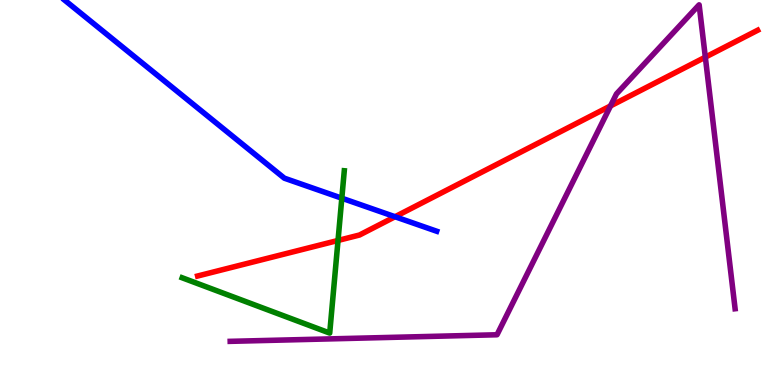[{'lines': ['blue', 'red'], 'intersections': [{'x': 5.1, 'y': 4.37}]}, {'lines': ['green', 'red'], 'intersections': [{'x': 4.36, 'y': 3.75}]}, {'lines': ['purple', 'red'], 'intersections': [{'x': 7.88, 'y': 7.25}, {'x': 9.1, 'y': 8.52}]}, {'lines': ['blue', 'green'], 'intersections': [{'x': 4.41, 'y': 4.85}]}, {'lines': ['blue', 'purple'], 'intersections': []}, {'lines': ['green', 'purple'], 'intersections': []}]